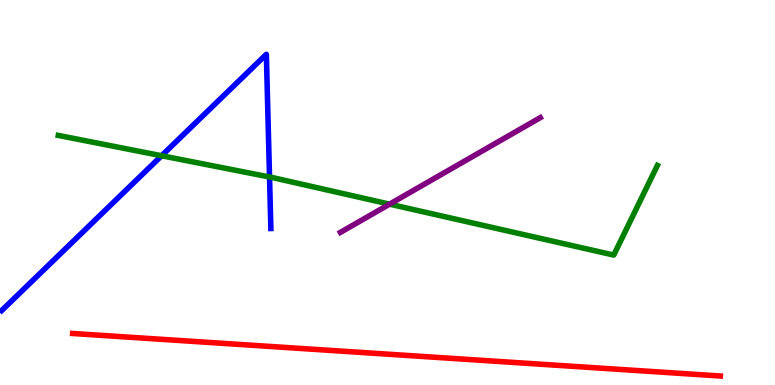[{'lines': ['blue', 'red'], 'intersections': []}, {'lines': ['green', 'red'], 'intersections': []}, {'lines': ['purple', 'red'], 'intersections': []}, {'lines': ['blue', 'green'], 'intersections': [{'x': 2.09, 'y': 5.95}, {'x': 3.48, 'y': 5.4}]}, {'lines': ['blue', 'purple'], 'intersections': []}, {'lines': ['green', 'purple'], 'intersections': [{'x': 5.03, 'y': 4.7}]}]